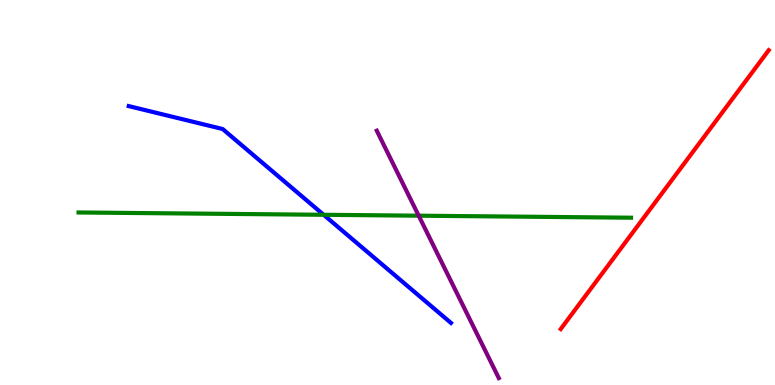[{'lines': ['blue', 'red'], 'intersections': []}, {'lines': ['green', 'red'], 'intersections': []}, {'lines': ['purple', 'red'], 'intersections': []}, {'lines': ['blue', 'green'], 'intersections': [{'x': 4.18, 'y': 4.42}]}, {'lines': ['blue', 'purple'], 'intersections': []}, {'lines': ['green', 'purple'], 'intersections': [{'x': 5.4, 'y': 4.4}]}]